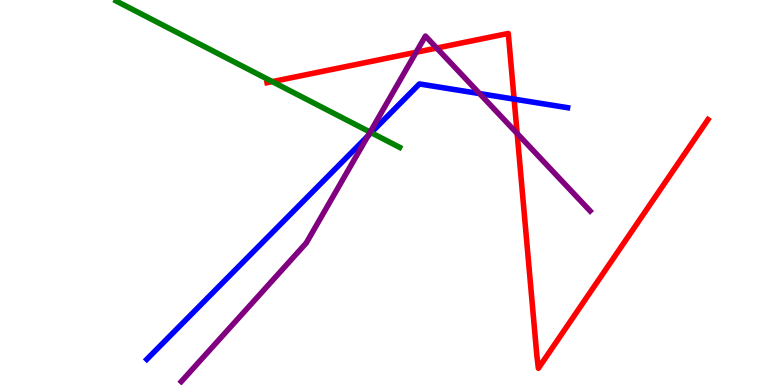[{'lines': ['blue', 'red'], 'intersections': [{'x': 6.63, 'y': 7.43}]}, {'lines': ['green', 'red'], 'intersections': [{'x': 3.51, 'y': 7.88}]}, {'lines': ['purple', 'red'], 'intersections': [{'x': 5.37, 'y': 8.64}, {'x': 5.64, 'y': 8.75}, {'x': 6.67, 'y': 6.53}]}, {'lines': ['blue', 'green'], 'intersections': [{'x': 4.79, 'y': 6.55}]}, {'lines': ['blue', 'purple'], 'intersections': [{'x': 4.75, 'y': 6.47}, {'x': 6.19, 'y': 7.57}]}, {'lines': ['green', 'purple'], 'intersections': [{'x': 4.78, 'y': 6.57}]}]